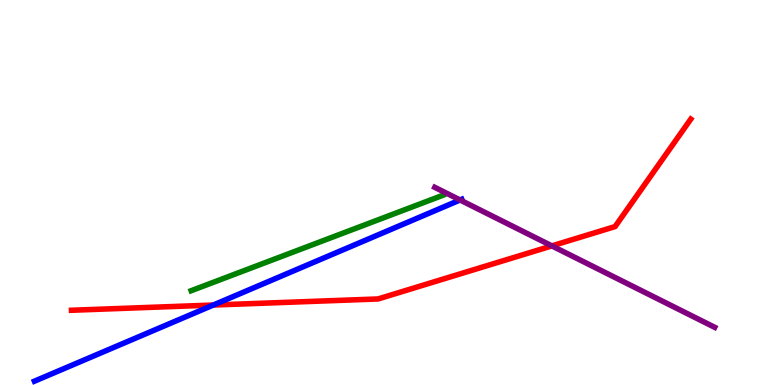[{'lines': ['blue', 'red'], 'intersections': [{'x': 2.75, 'y': 2.08}]}, {'lines': ['green', 'red'], 'intersections': []}, {'lines': ['purple', 'red'], 'intersections': [{'x': 7.12, 'y': 3.61}]}, {'lines': ['blue', 'green'], 'intersections': []}, {'lines': ['blue', 'purple'], 'intersections': [{'x': 5.94, 'y': 4.81}]}, {'lines': ['green', 'purple'], 'intersections': []}]